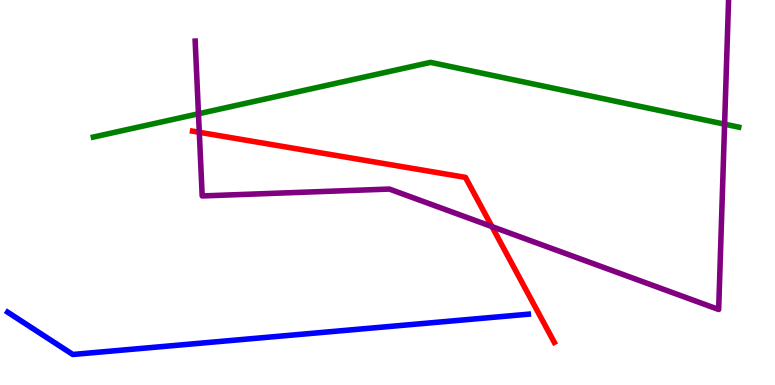[{'lines': ['blue', 'red'], 'intersections': []}, {'lines': ['green', 'red'], 'intersections': []}, {'lines': ['purple', 'red'], 'intersections': [{'x': 2.57, 'y': 6.56}, {'x': 6.35, 'y': 4.11}]}, {'lines': ['blue', 'green'], 'intersections': []}, {'lines': ['blue', 'purple'], 'intersections': []}, {'lines': ['green', 'purple'], 'intersections': [{'x': 2.56, 'y': 7.04}, {'x': 9.35, 'y': 6.77}]}]